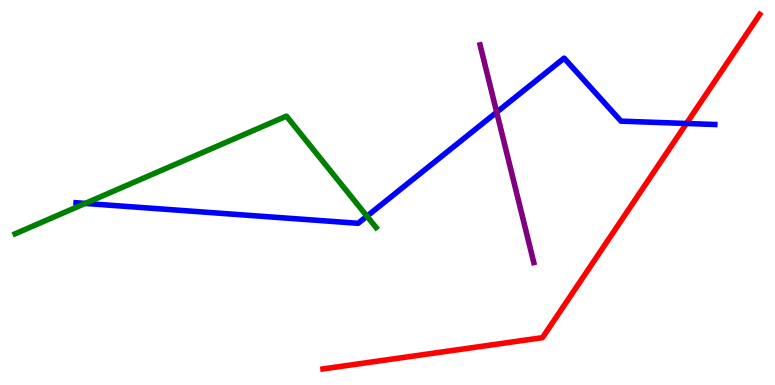[{'lines': ['blue', 'red'], 'intersections': [{'x': 8.86, 'y': 6.79}]}, {'lines': ['green', 'red'], 'intersections': []}, {'lines': ['purple', 'red'], 'intersections': []}, {'lines': ['blue', 'green'], 'intersections': [{'x': 1.1, 'y': 4.72}, {'x': 4.73, 'y': 4.38}]}, {'lines': ['blue', 'purple'], 'intersections': [{'x': 6.41, 'y': 7.09}]}, {'lines': ['green', 'purple'], 'intersections': []}]